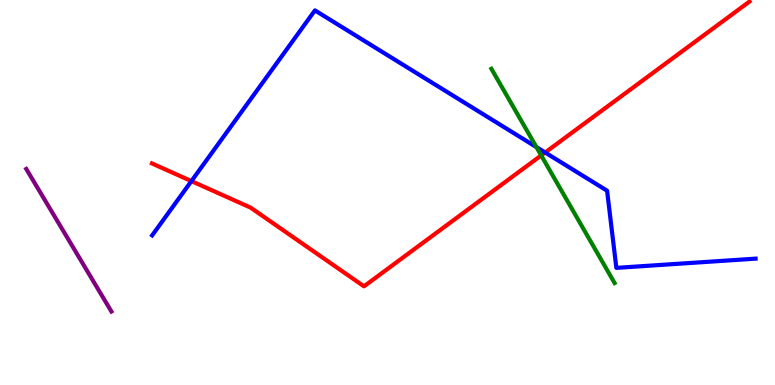[{'lines': ['blue', 'red'], 'intersections': [{'x': 2.47, 'y': 5.3}, {'x': 7.03, 'y': 6.04}]}, {'lines': ['green', 'red'], 'intersections': [{'x': 6.98, 'y': 5.96}]}, {'lines': ['purple', 'red'], 'intersections': []}, {'lines': ['blue', 'green'], 'intersections': [{'x': 6.92, 'y': 6.18}]}, {'lines': ['blue', 'purple'], 'intersections': []}, {'lines': ['green', 'purple'], 'intersections': []}]